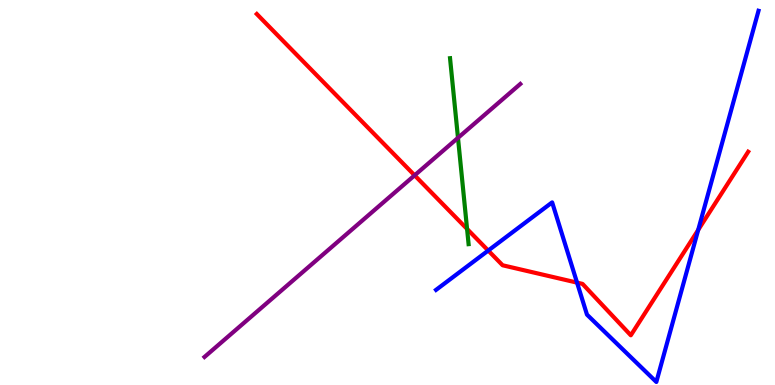[{'lines': ['blue', 'red'], 'intersections': [{'x': 6.3, 'y': 3.49}, {'x': 7.45, 'y': 2.66}, {'x': 9.01, 'y': 4.03}]}, {'lines': ['green', 'red'], 'intersections': [{'x': 6.03, 'y': 4.05}]}, {'lines': ['purple', 'red'], 'intersections': [{'x': 5.35, 'y': 5.45}]}, {'lines': ['blue', 'green'], 'intersections': []}, {'lines': ['blue', 'purple'], 'intersections': []}, {'lines': ['green', 'purple'], 'intersections': [{'x': 5.91, 'y': 6.42}]}]